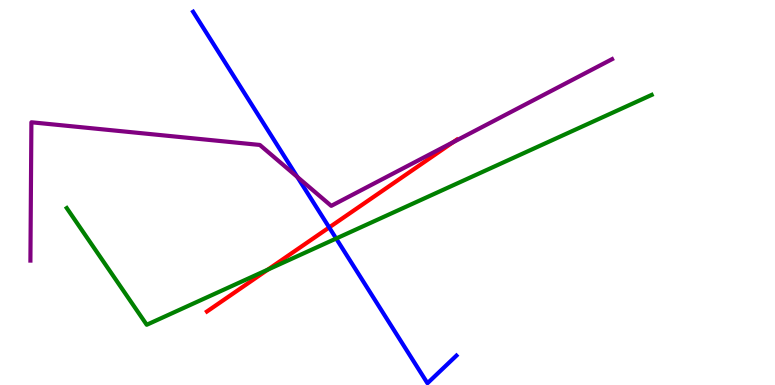[{'lines': ['blue', 'red'], 'intersections': [{'x': 4.25, 'y': 4.09}]}, {'lines': ['green', 'red'], 'intersections': [{'x': 3.46, 'y': 3.0}]}, {'lines': ['purple', 'red'], 'intersections': [{'x': 5.85, 'y': 6.31}]}, {'lines': ['blue', 'green'], 'intersections': [{'x': 4.34, 'y': 3.8}]}, {'lines': ['blue', 'purple'], 'intersections': [{'x': 3.84, 'y': 5.4}]}, {'lines': ['green', 'purple'], 'intersections': []}]